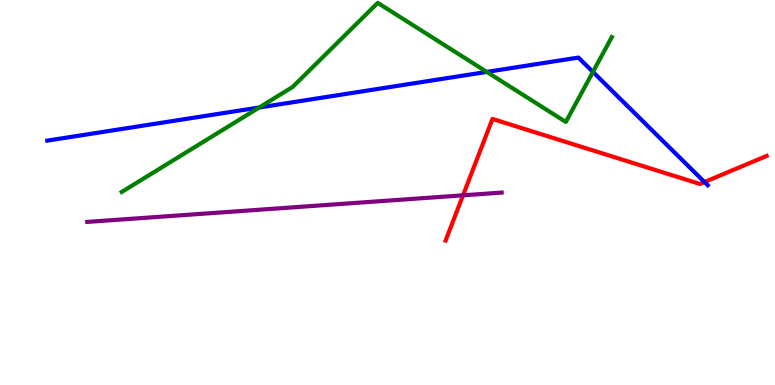[{'lines': ['blue', 'red'], 'intersections': [{'x': 9.09, 'y': 5.27}]}, {'lines': ['green', 'red'], 'intersections': []}, {'lines': ['purple', 'red'], 'intersections': [{'x': 5.97, 'y': 4.93}]}, {'lines': ['blue', 'green'], 'intersections': [{'x': 3.35, 'y': 7.21}, {'x': 6.28, 'y': 8.13}, {'x': 7.65, 'y': 8.13}]}, {'lines': ['blue', 'purple'], 'intersections': []}, {'lines': ['green', 'purple'], 'intersections': []}]